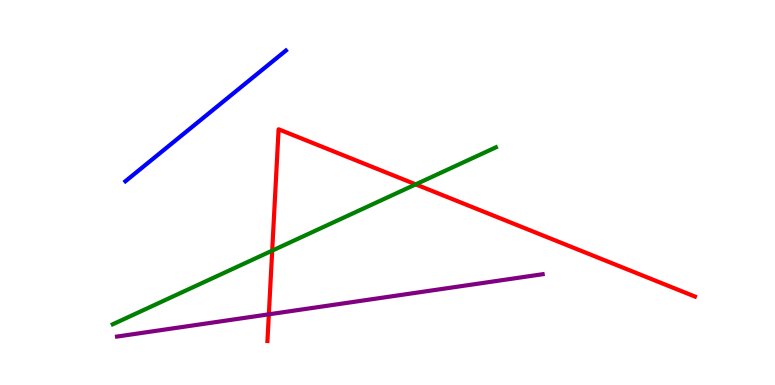[{'lines': ['blue', 'red'], 'intersections': []}, {'lines': ['green', 'red'], 'intersections': [{'x': 3.51, 'y': 3.49}, {'x': 5.36, 'y': 5.21}]}, {'lines': ['purple', 'red'], 'intersections': [{'x': 3.47, 'y': 1.84}]}, {'lines': ['blue', 'green'], 'intersections': []}, {'lines': ['blue', 'purple'], 'intersections': []}, {'lines': ['green', 'purple'], 'intersections': []}]